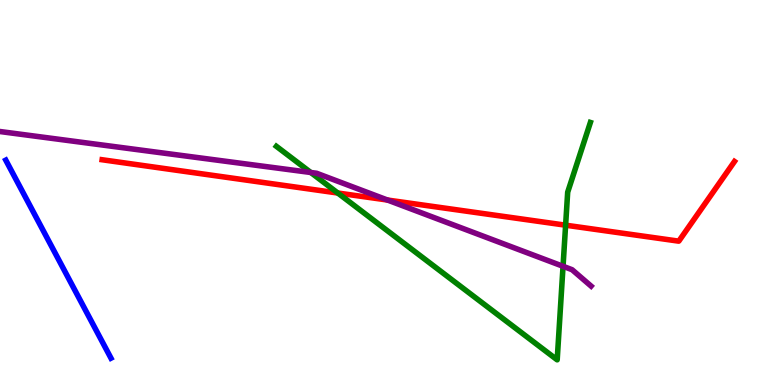[{'lines': ['blue', 'red'], 'intersections': []}, {'lines': ['green', 'red'], 'intersections': [{'x': 4.36, 'y': 4.99}, {'x': 7.3, 'y': 4.15}]}, {'lines': ['purple', 'red'], 'intersections': [{'x': 5.0, 'y': 4.8}]}, {'lines': ['blue', 'green'], 'intersections': []}, {'lines': ['blue', 'purple'], 'intersections': []}, {'lines': ['green', 'purple'], 'intersections': [{'x': 4.01, 'y': 5.52}, {'x': 7.27, 'y': 3.08}]}]